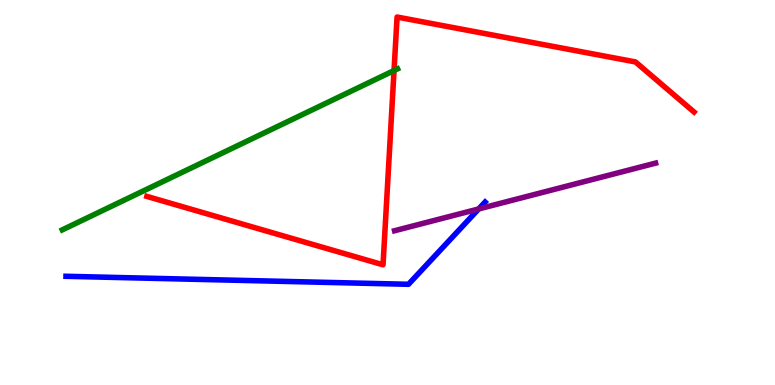[{'lines': ['blue', 'red'], 'intersections': []}, {'lines': ['green', 'red'], 'intersections': [{'x': 5.08, 'y': 8.17}]}, {'lines': ['purple', 'red'], 'intersections': []}, {'lines': ['blue', 'green'], 'intersections': []}, {'lines': ['blue', 'purple'], 'intersections': [{'x': 6.18, 'y': 4.57}]}, {'lines': ['green', 'purple'], 'intersections': []}]